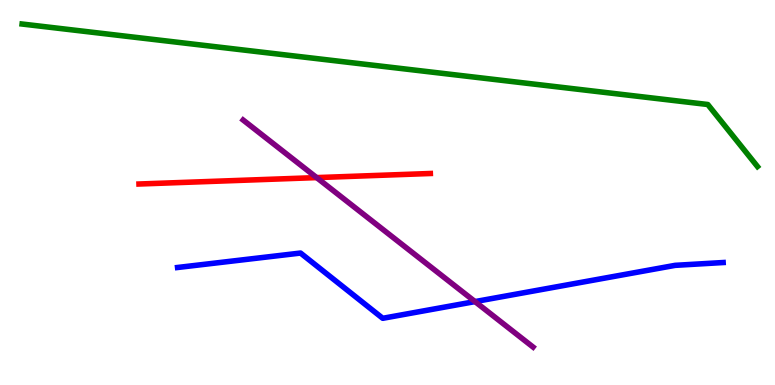[{'lines': ['blue', 'red'], 'intersections': []}, {'lines': ['green', 'red'], 'intersections': []}, {'lines': ['purple', 'red'], 'intersections': [{'x': 4.09, 'y': 5.39}]}, {'lines': ['blue', 'green'], 'intersections': []}, {'lines': ['blue', 'purple'], 'intersections': [{'x': 6.13, 'y': 2.17}]}, {'lines': ['green', 'purple'], 'intersections': []}]